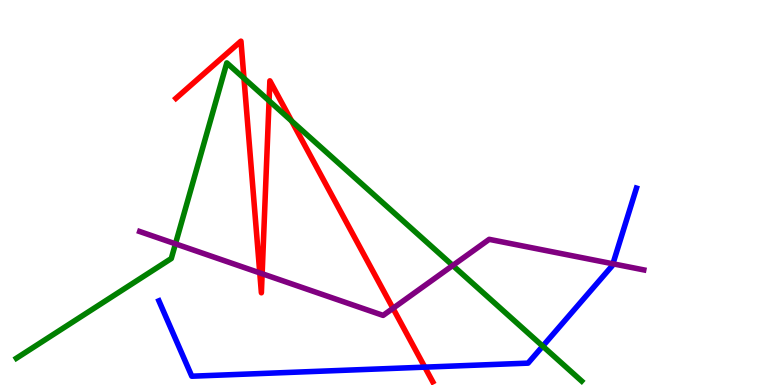[{'lines': ['blue', 'red'], 'intersections': [{'x': 5.48, 'y': 0.464}]}, {'lines': ['green', 'red'], 'intersections': [{'x': 3.15, 'y': 7.97}, {'x': 3.47, 'y': 7.38}, {'x': 3.76, 'y': 6.86}]}, {'lines': ['purple', 'red'], 'intersections': [{'x': 3.35, 'y': 2.91}, {'x': 3.38, 'y': 2.89}, {'x': 5.07, 'y': 1.99}]}, {'lines': ['blue', 'green'], 'intersections': [{'x': 7.0, 'y': 1.01}]}, {'lines': ['blue', 'purple'], 'intersections': [{'x': 7.91, 'y': 3.15}]}, {'lines': ['green', 'purple'], 'intersections': [{'x': 2.26, 'y': 3.67}, {'x': 5.84, 'y': 3.1}]}]